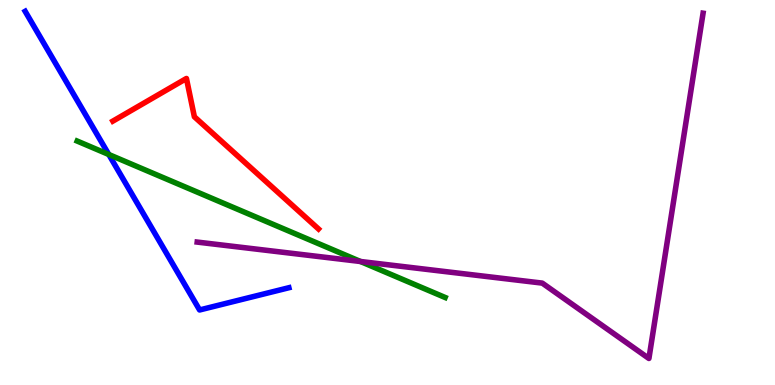[{'lines': ['blue', 'red'], 'intersections': []}, {'lines': ['green', 'red'], 'intersections': []}, {'lines': ['purple', 'red'], 'intersections': []}, {'lines': ['blue', 'green'], 'intersections': [{'x': 1.4, 'y': 5.99}]}, {'lines': ['blue', 'purple'], 'intersections': []}, {'lines': ['green', 'purple'], 'intersections': [{'x': 4.65, 'y': 3.21}]}]